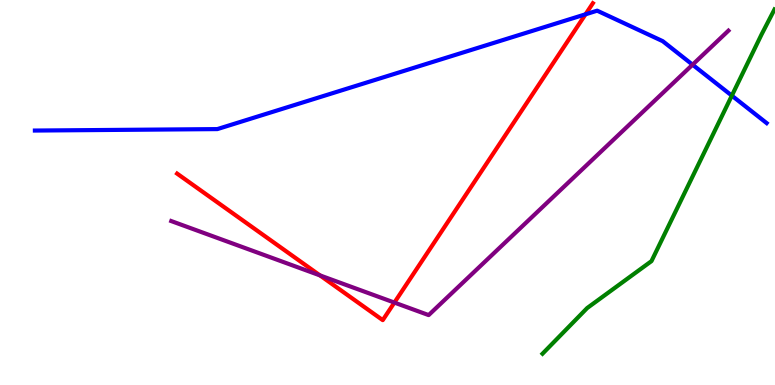[{'lines': ['blue', 'red'], 'intersections': [{'x': 7.56, 'y': 9.63}]}, {'lines': ['green', 'red'], 'intersections': []}, {'lines': ['purple', 'red'], 'intersections': [{'x': 4.13, 'y': 2.85}, {'x': 5.09, 'y': 2.14}]}, {'lines': ['blue', 'green'], 'intersections': [{'x': 9.44, 'y': 7.52}]}, {'lines': ['blue', 'purple'], 'intersections': [{'x': 8.94, 'y': 8.32}]}, {'lines': ['green', 'purple'], 'intersections': []}]